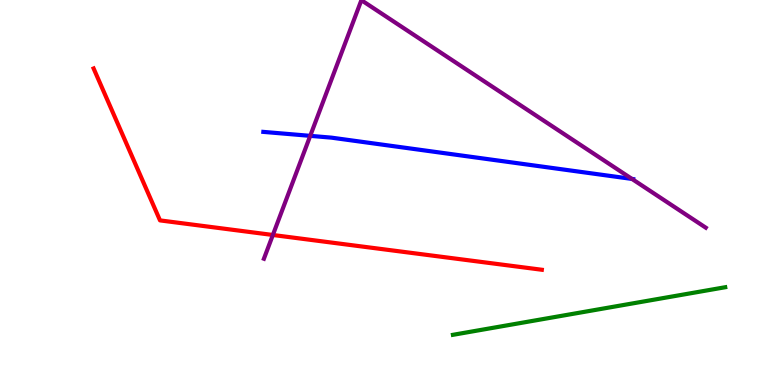[{'lines': ['blue', 'red'], 'intersections': []}, {'lines': ['green', 'red'], 'intersections': []}, {'lines': ['purple', 'red'], 'intersections': [{'x': 3.52, 'y': 3.9}]}, {'lines': ['blue', 'green'], 'intersections': []}, {'lines': ['blue', 'purple'], 'intersections': [{'x': 4.0, 'y': 6.47}, {'x': 8.15, 'y': 5.35}]}, {'lines': ['green', 'purple'], 'intersections': []}]